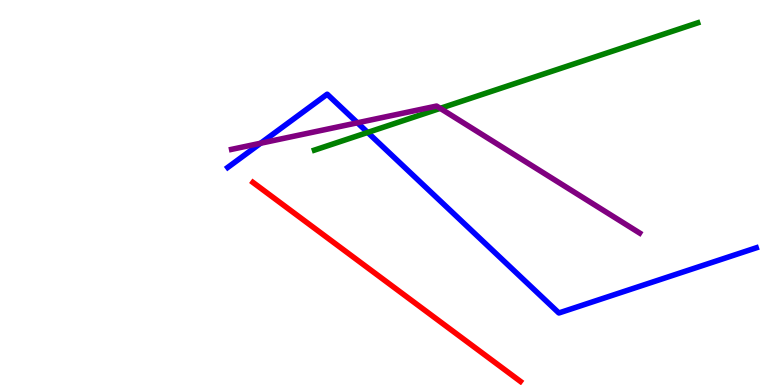[{'lines': ['blue', 'red'], 'intersections': []}, {'lines': ['green', 'red'], 'intersections': []}, {'lines': ['purple', 'red'], 'intersections': []}, {'lines': ['blue', 'green'], 'intersections': [{'x': 4.74, 'y': 6.56}]}, {'lines': ['blue', 'purple'], 'intersections': [{'x': 3.36, 'y': 6.28}, {'x': 4.61, 'y': 6.81}]}, {'lines': ['green', 'purple'], 'intersections': [{'x': 5.68, 'y': 7.19}]}]